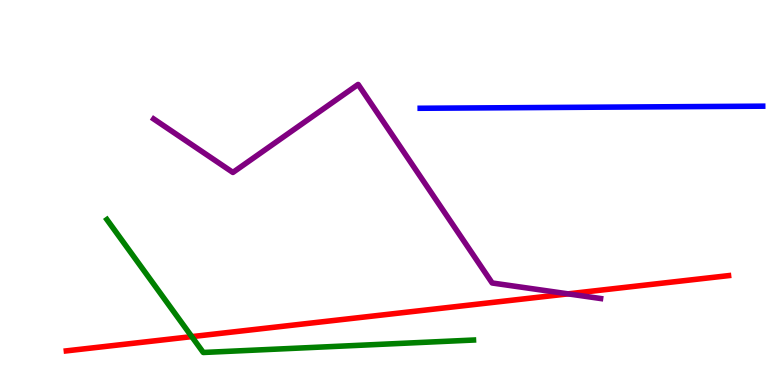[{'lines': ['blue', 'red'], 'intersections': []}, {'lines': ['green', 'red'], 'intersections': [{'x': 2.47, 'y': 1.26}]}, {'lines': ['purple', 'red'], 'intersections': [{'x': 7.33, 'y': 2.37}]}, {'lines': ['blue', 'green'], 'intersections': []}, {'lines': ['blue', 'purple'], 'intersections': []}, {'lines': ['green', 'purple'], 'intersections': []}]